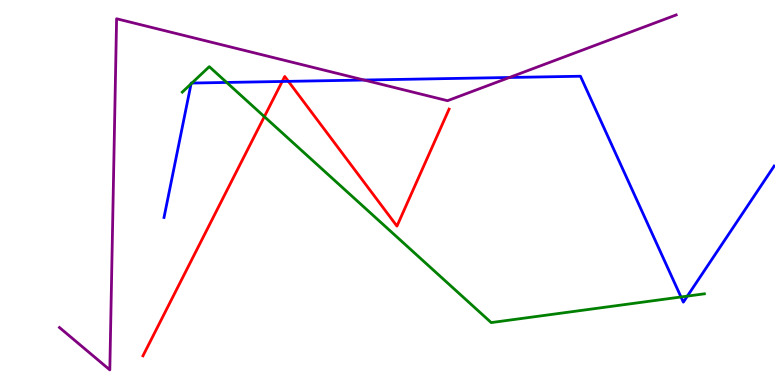[{'lines': ['blue', 'red'], 'intersections': [{'x': 3.64, 'y': 7.88}, {'x': 3.72, 'y': 7.89}]}, {'lines': ['green', 'red'], 'intersections': [{'x': 3.41, 'y': 6.97}]}, {'lines': ['purple', 'red'], 'intersections': []}, {'lines': ['blue', 'green'], 'intersections': [{'x': 2.47, 'y': 7.82}, {'x': 2.48, 'y': 7.84}, {'x': 2.92, 'y': 7.86}, {'x': 8.79, 'y': 2.29}, {'x': 8.87, 'y': 2.31}]}, {'lines': ['blue', 'purple'], 'intersections': [{'x': 4.7, 'y': 7.92}, {'x': 6.57, 'y': 7.99}]}, {'lines': ['green', 'purple'], 'intersections': []}]